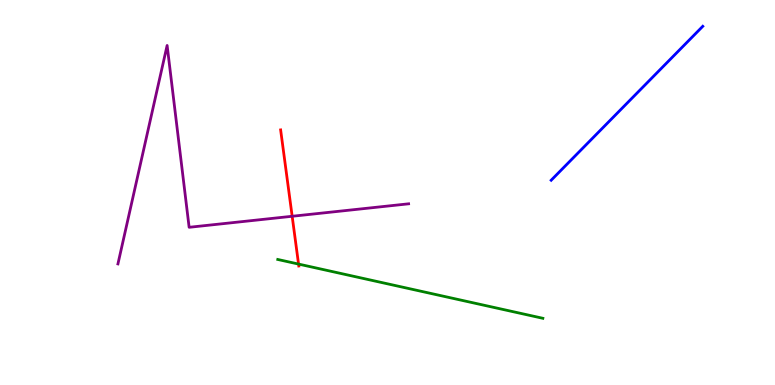[{'lines': ['blue', 'red'], 'intersections': []}, {'lines': ['green', 'red'], 'intersections': [{'x': 3.85, 'y': 3.14}]}, {'lines': ['purple', 'red'], 'intersections': [{'x': 3.77, 'y': 4.38}]}, {'lines': ['blue', 'green'], 'intersections': []}, {'lines': ['blue', 'purple'], 'intersections': []}, {'lines': ['green', 'purple'], 'intersections': []}]